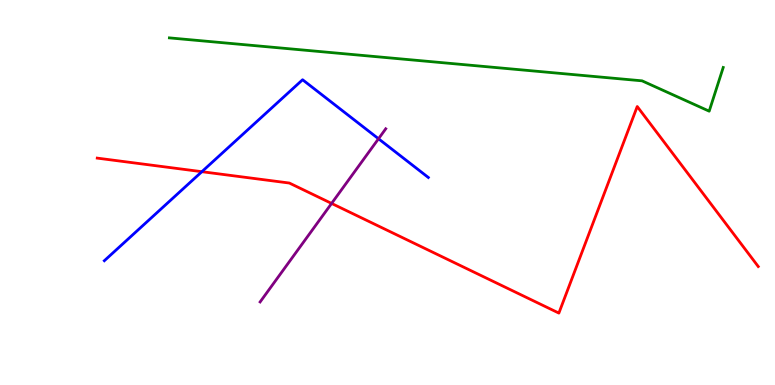[{'lines': ['blue', 'red'], 'intersections': [{'x': 2.6, 'y': 5.54}]}, {'lines': ['green', 'red'], 'intersections': []}, {'lines': ['purple', 'red'], 'intersections': [{'x': 4.28, 'y': 4.72}]}, {'lines': ['blue', 'green'], 'intersections': []}, {'lines': ['blue', 'purple'], 'intersections': [{'x': 4.88, 'y': 6.4}]}, {'lines': ['green', 'purple'], 'intersections': []}]